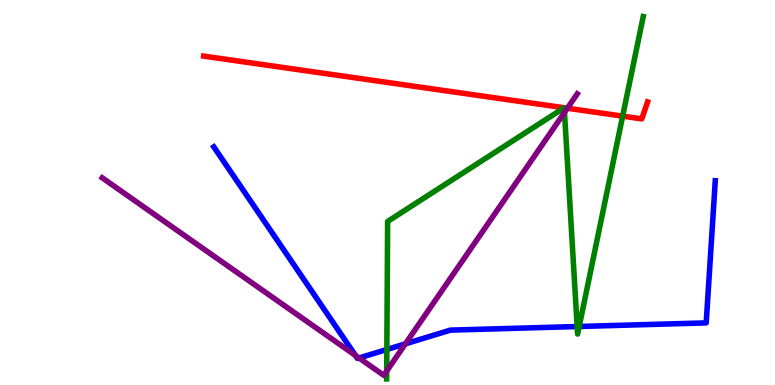[{'lines': ['blue', 'red'], 'intersections': []}, {'lines': ['green', 'red'], 'intersections': [{'x': 7.28, 'y': 7.2}, {'x': 7.28, 'y': 7.2}, {'x': 8.03, 'y': 6.98}]}, {'lines': ['purple', 'red'], 'intersections': [{'x': 7.32, 'y': 7.19}]}, {'lines': ['blue', 'green'], 'intersections': [{'x': 4.99, 'y': 0.922}, {'x': 7.45, 'y': 1.52}, {'x': 7.47, 'y': 1.52}]}, {'lines': ['blue', 'purple'], 'intersections': [{'x': 4.59, 'y': 0.768}, {'x': 4.63, 'y': 0.702}, {'x': 5.23, 'y': 1.07}]}, {'lines': ['green', 'purple'], 'intersections': [{'x': 4.99, 'y': 0.364}, {'x': 7.28, 'y': 7.08}]}]